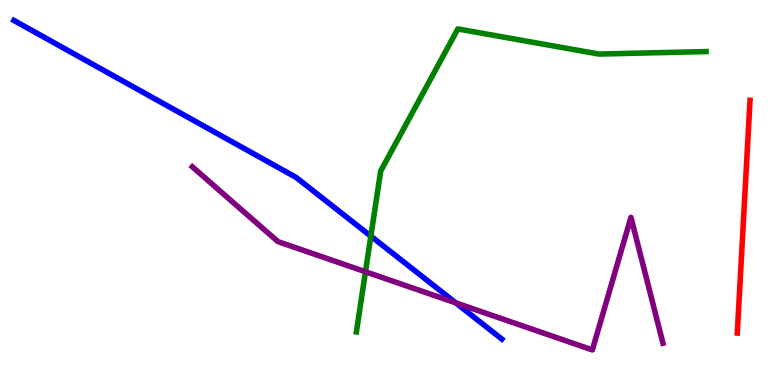[{'lines': ['blue', 'red'], 'intersections': []}, {'lines': ['green', 'red'], 'intersections': []}, {'lines': ['purple', 'red'], 'intersections': []}, {'lines': ['blue', 'green'], 'intersections': [{'x': 4.79, 'y': 3.87}]}, {'lines': ['blue', 'purple'], 'intersections': [{'x': 5.88, 'y': 2.13}]}, {'lines': ['green', 'purple'], 'intersections': [{'x': 4.72, 'y': 2.94}]}]